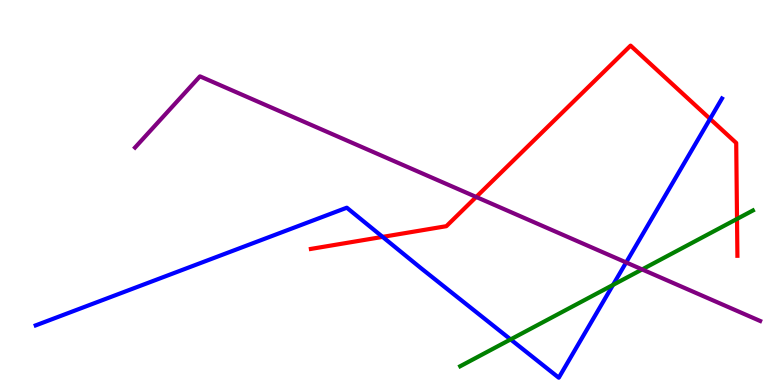[{'lines': ['blue', 'red'], 'intersections': [{'x': 4.94, 'y': 3.85}, {'x': 9.16, 'y': 6.91}]}, {'lines': ['green', 'red'], 'intersections': [{'x': 9.51, 'y': 4.31}]}, {'lines': ['purple', 'red'], 'intersections': [{'x': 6.14, 'y': 4.88}]}, {'lines': ['blue', 'green'], 'intersections': [{'x': 6.59, 'y': 1.18}, {'x': 7.91, 'y': 2.6}]}, {'lines': ['blue', 'purple'], 'intersections': [{'x': 8.08, 'y': 3.18}]}, {'lines': ['green', 'purple'], 'intersections': [{'x': 8.29, 'y': 3.0}]}]